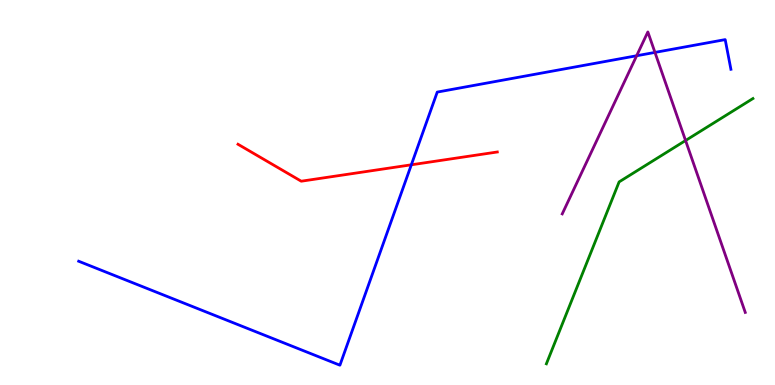[{'lines': ['blue', 'red'], 'intersections': [{'x': 5.31, 'y': 5.72}]}, {'lines': ['green', 'red'], 'intersections': []}, {'lines': ['purple', 'red'], 'intersections': []}, {'lines': ['blue', 'green'], 'intersections': []}, {'lines': ['blue', 'purple'], 'intersections': [{'x': 8.21, 'y': 8.55}, {'x': 8.45, 'y': 8.64}]}, {'lines': ['green', 'purple'], 'intersections': [{'x': 8.85, 'y': 6.35}]}]